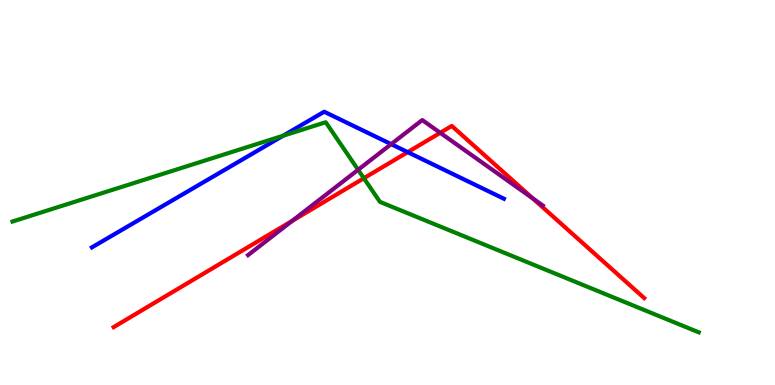[{'lines': ['blue', 'red'], 'intersections': [{'x': 5.26, 'y': 6.05}]}, {'lines': ['green', 'red'], 'intersections': [{'x': 4.69, 'y': 5.37}]}, {'lines': ['purple', 'red'], 'intersections': [{'x': 3.77, 'y': 4.26}, {'x': 5.68, 'y': 6.55}, {'x': 6.88, 'y': 4.84}]}, {'lines': ['blue', 'green'], 'intersections': [{'x': 3.65, 'y': 6.47}]}, {'lines': ['blue', 'purple'], 'intersections': [{'x': 5.05, 'y': 6.26}]}, {'lines': ['green', 'purple'], 'intersections': [{'x': 4.62, 'y': 5.59}]}]